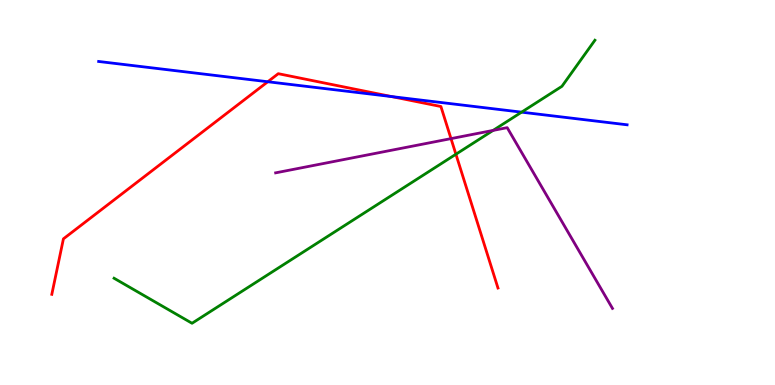[{'lines': ['blue', 'red'], 'intersections': [{'x': 3.46, 'y': 7.88}, {'x': 5.05, 'y': 7.49}]}, {'lines': ['green', 'red'], 'intersections': [{'x': 5.88, 'y': 5.99}]}, {'lines': ['purple', 'red'], 'intersections': [{'x': 5.82, 'y': 6.4}]}, {'lines': ['blue', 'green'], 'intersections': [{'x': 6.73, 'y': 7.09}]}, {'lines': ['blue', 'purple'], 'intersections': []}, {'lines': ['green', 'purple'], 'intersections': [{'x': 6.36, 'y': 6.61}]}]